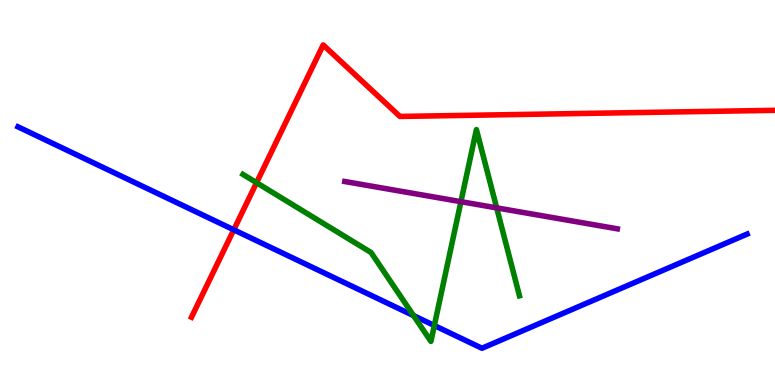[{'lines': ['blue', 'red'], 'intersections': [{'x': 3.02, 'y': 4.03}]}, {'lines': ['green', 'red'], 'intersections': [{'x': 3.31, 'y': 5.25}]}, {'lines': ['purple', 'red'], 'intersections': []}, {'lines': ['blue', 'green'], 'intersections': [{'x': 5.34, 'y': 1.8}, {'x': 5.6, 'y': 1.55}]}, {'lines': ['blue', 'purple'], 'intersections': []}, {'lines': ['green', 'purple'], 'intersections': [{'x': 5.95, 'y': 4.76}, {'x': 6.41, 'y': 4.6}]}]